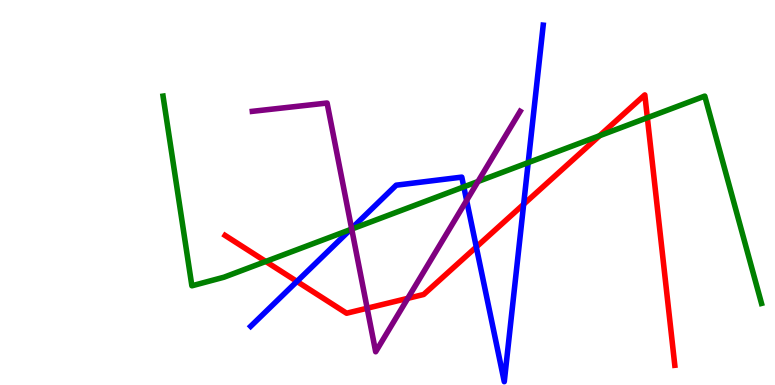[{'lines': ['blue', 'red'], 'intersections': [{'x': 3.83, 'y': 2.69}, {'x': 6.15, 'y': 3.58}, {'x': 6.76, 'y': 4.69}]}, {'lines': ['green', 'red'], 'intersections': [{'x': 3.43, 'y': 3.21}, {'x': 7.74, 'y': 6.48}, {'x': 8.35, 'y': 6.94}]}, {'lines': ['purple', 'red'], 'intersections': [{'x': 4.74, 'y': 1.99}, {'x': 5.26, 'y': 2.25}]}, {'lines': ['blue', 'green'], 'intersections': [{'x': 4.52, 'y': 4.04}, {'x': 5.98, 'y': 5.15}, {'x': 6.82, 'y': 5.78}]}, {'lines': ['blue', 'purple'], 'intersections': [{'x': 4.54, 'y': 4.07}, {'x': 6.02, 'y': 4.79}]}, {'lines': ['green', 'purple'], 'intersections': [{'x': 4.54, 'y': 4.05}, {'x': 6.17, 'y': 5.29}]}]